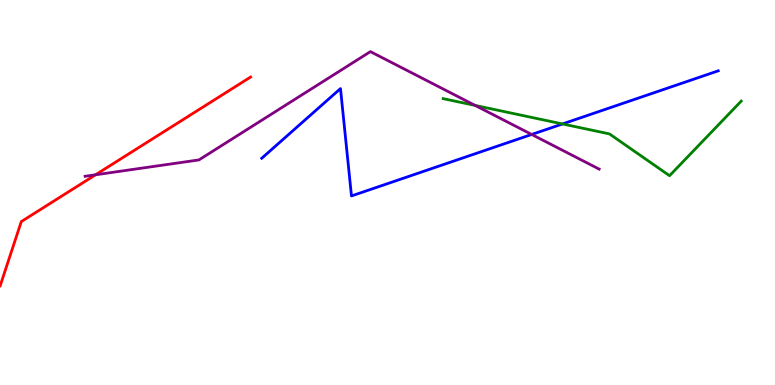[{'lines': ['blue', 'red'], 'intersections': []}, {'lines': ['green', 'red'], 'intersections': []}, {'lines': ['purple', 'red'], 'intersections': [{'x': 1.23, 'y': 5.46}]}, {'lines': ['blue', 'green'], 'intersections': [{'x': 7.26, 'y': 6.78}]}, {'lines': ['blue', 'purple'], 'intersections': [{'x': 6.86, 'y': 6.51}]}, {'lines': ['green', 'purple'], 'intersections': [{'x': 6.13, 'y': 7.26}]}]